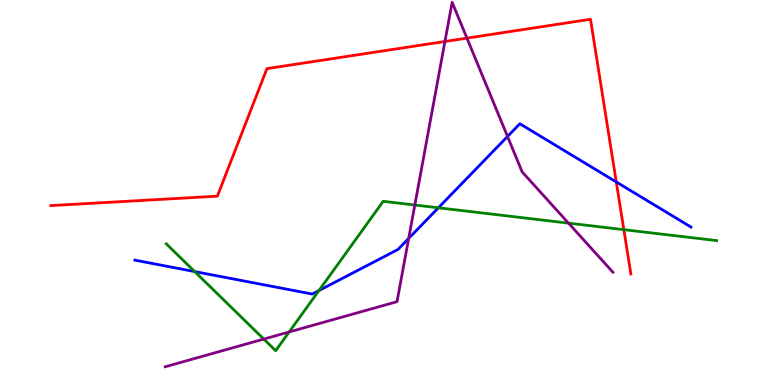[{'lines': ['blue', 'red'], 'intersections': [{'x': 7.95, 'y': 5.27}]}, {'lines': ['green', 'red'], 'intersections': [{'x': 8.05, 'y': 4.03}]}, {'lines': ['purple', 'red'], 'intersections': [{'x': 5.74, 'y': 8.92}, {'x': 6.03, 'y': 9.01}]}, {'lines': ['blue', 'green'], 'intersections': [{'x': 2.51, 'y': 2.95}, {'x': 4.12, 'y': 2.45}, {'x': 5.66, 'y': 4.6}]}, {'lines': ['blue', 'purple'], 'intersections': [{'x': 5.27, 'y': 3.81}, {'x': 6.55, 'y': 6.46}]}, {'lines': ['green', 'purple'], 'intersections': [{'x': 3.4, 'y': 1.19}, {'x': 3.73, 'y': 1.38}, {'x': 5.35, 'y': 4.67}, {'x': 7.34, 'y': 4.2}]}]